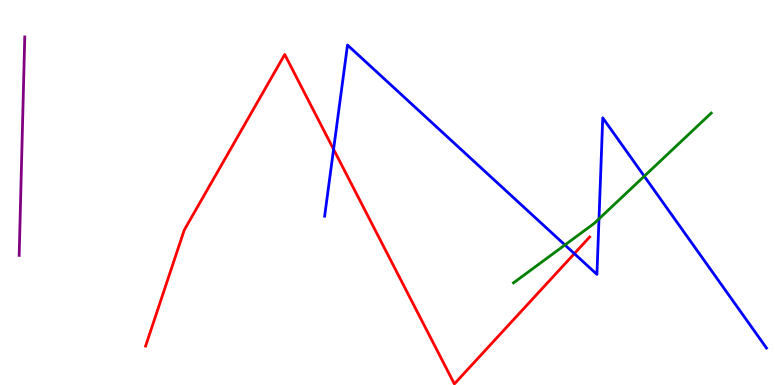[{'lines': ['blue', 'red'], 'intersections': [{'x': 4.3, 'y': 6.12}, {'x': 7.41, 'y': 3.41}]}, {'lines': ['green', 'red'], 'intersections': []}, {'lines': ['purple', 'red'], 'intersections': []}, {'lines': ['blue', 'green'], 'intersections': [{'x': 7.29, 'y': 3.64}, {'x': 7.73, 'y': 4.32}, {'x': 8.31, 'y': 5.42}]}, {'lines': ['blue', 'purple'], 'intersections': []}, {'lines': ['green', 'purple'], 'intersections': []}]